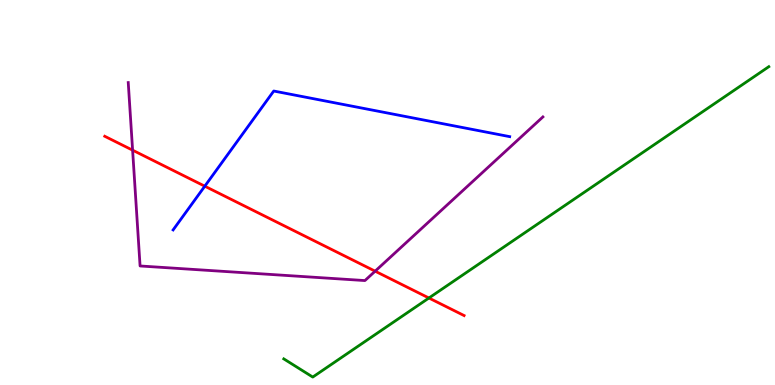[{'lines': ['blue', 'red'], 'intersections': [{'x': 2.64, 'y': 5.16}]}, {'lines': ['green', 'red'], 'intersections': [{'x': 5.53, 'y': 2.26}]}, {'lines': ['purple', 'red'], 'intersections': [{'x': 1.71, 'y': 6.1}, {'x': 4.84, 'y': 2.96}]}, {'lines': ['blue', 'green'], 'intersections': []}, {'lines': ['blue', 'purple'], 'intersections': []}, {'lines': ['green', 'purple'], 'intersections': []}]